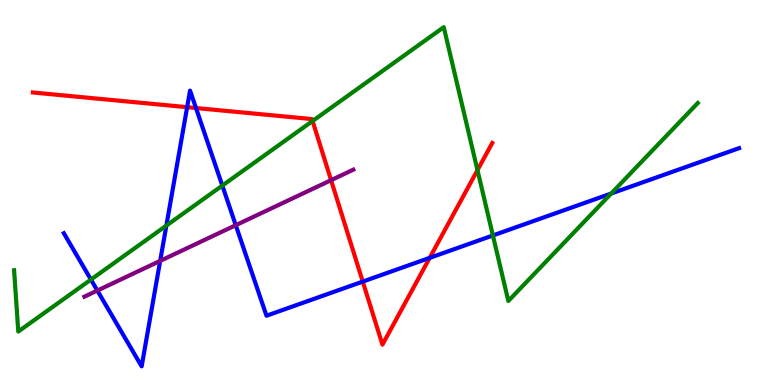[{'lines': ['blue', 'red'], 'intersections': [{'x': 2.41, 'y': 7.22}, {'x': 2.53, 'y': 7.19}, {'x': 4.68, 'y': 2.69}, {'x': 5.54, 'y': 3.3}]}, {'lines': ['green', 'red'], 'intersections': [{'x': 4.03, 'y': 6.86}, {'x': 6.16, 'y': 5.58}]}, {'lines': ['purple', 'red'], 'intersections': [{'x': 4.27, 'y': 5.32}]}, {'lines': ['blue', 'green'], 'intersections': [{'x': 1.17, 'y': 2.74}, {'x': 2.15, 'y': 4.14}, {'x': 2.87, 'y': 5.18}, {'x': 6.36, 'y': 3.88}, {'x': 7.89, 'y': 4.97}]}, {'lines': ['blue', 'purple'], 'intersections': [{'x': 1.26, 'y': 2.45}, {'x': 2.07, 'y': 3.22}, {'x': 3.04, 'y': 4.15}]}, {'lines': ['green', 'purple'], 'intersections': []}]